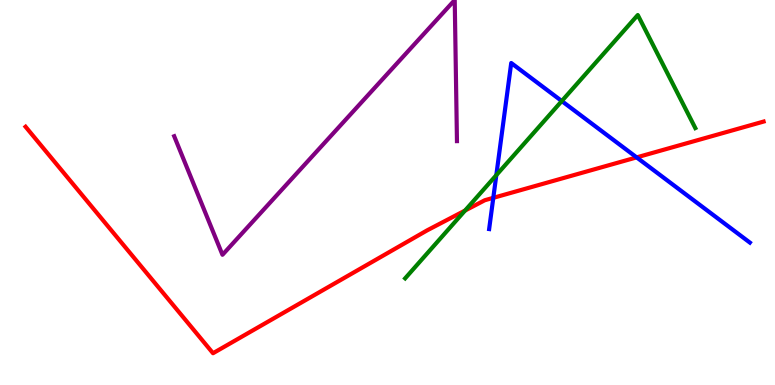[{'lines': ['blue', 'red'], 'intersections': [{'x': 6.37, 'y': 4.86}, {'x': 8.21, 'y': 5.91}]}, {'lines': ['green', 'red'], 'intersections': [{'x': 6.0, 'y': 4.53}]}, {'lines': ['purple', 'red'], 'intersections': []}, {'lines': ['blue', 'green'], 'intersections': [{'x': 6.4, 'y': 5.45}, {'x': 7.25, 'y': 7.38}]}, {'lines': ['blue', 'purple'], 'intersections': []}, {'lines': ['green', 'purple'], 'intersections': []}]